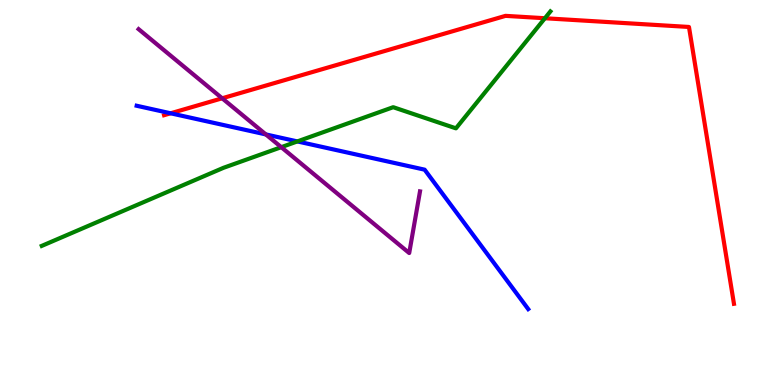[{'lines': ['blue', 'red'], 'intersections': [{'x': 2.2, 'y': 7.06}]}, {'lines': ['green', 'red'], 'intersections': [{'x': 7.03, 'y': 9.53}]}, {'lines': ['purple', 'red'], 'intersections': [{'x': 2.87, 'y': 7.45}]}, {'lines': ['blue', 'green'], 'intersections': [{'x': 3.84, 'y': 6.33}]}, {'lines': ['blue', 'purple'], 'intersections': [{'x': 3.43, 'y': 6.51}]}, {'lines': ['green', 'purple'], 'intersections': [{'x': 3.63, 'y': 6.18}]}]